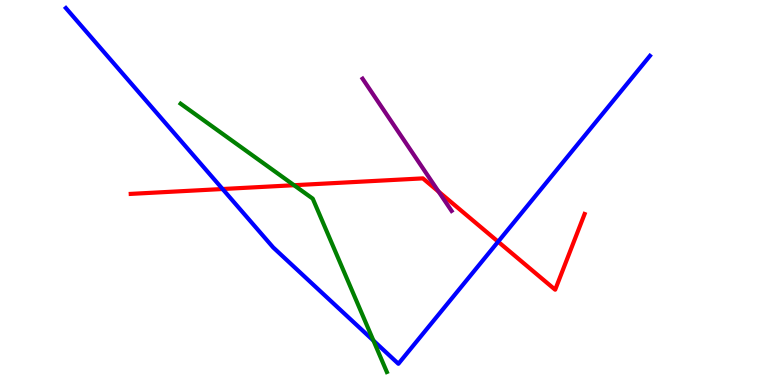[{'lines': ['blue', 'red'], 'intersections': [{'x': 2.87, 'y': 5.09}, {'x': 6.43, 'y': 3.72}]}, {'lines': ['green', 'red'], 'intersections': [{'x': 3.79, 'y': 5.19}]}, {'lines': ['purple', 'red'], 'intersections': [{'x': 5.66, 'y': 5.02}]}, {'lines': ['blue', 'green'], 'intersections': [{'x': 4.82, 'y': 1.15}]}, {'lines': ['blue', 'purple'], 'intersections': []}, {'lines': ['green', 'purple'], 'intersections': []}]